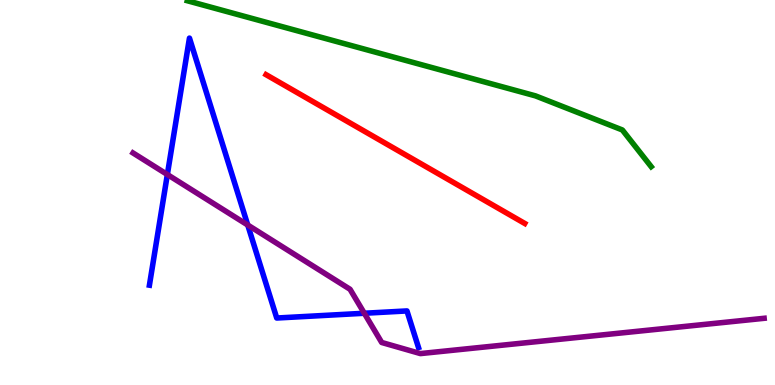[{'lines': ['blue', 'red'], 'intersections': []}, {'lines': ['green', 'red'], 'intersections': []}, {'lines': ['purple', 'red'], 'intersections': []}, {'lines': ['blue', 'green'], 'intersections': []}, {'lines': ['blue', 'purple'], 'intersections': [{'x': 2.16, 'y': 5.47}, {'x': 3.2, 'y': 4.16}, {'x': 4.7, 'y': 1.86}]}, {'lines': ['green', 'purple'], 'intersections': []}]